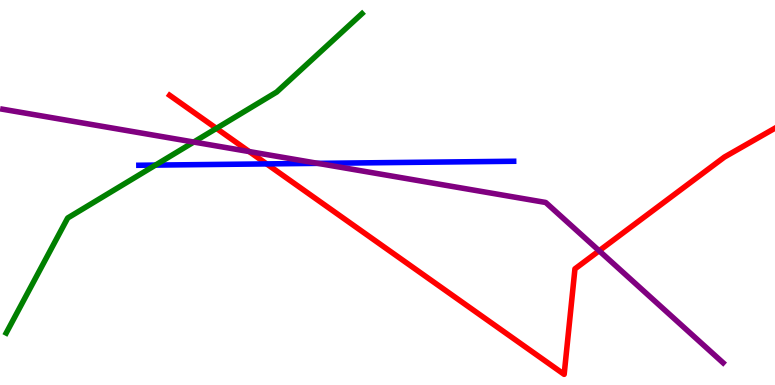[{'lines': ['blue', 'red'], 'intersections': [{'x': 3.44, 'y': 5.74}]}, {'lines': ['green', 'red'], 'intersections': [{'x': 2.79, 'y': 6.67}]}, {'lines': ['purple', 'red'], 'intersections': [{'x': 3.22, 'y': 6.06}, {'x': 7.73, 'y': 3.49}]}, {'lines': ['blue', 'green'], 'intersections': [{'x': 2.01, 'y': 5.71}]}, {'lines': ['blue', 'purple'], 'intersections': [{'x': 4.1, 'y': 5.76}]}, {'lines': ['green', 'purple'], 'intersections': [{'x': 2.5, 'y': 6.31}]}]